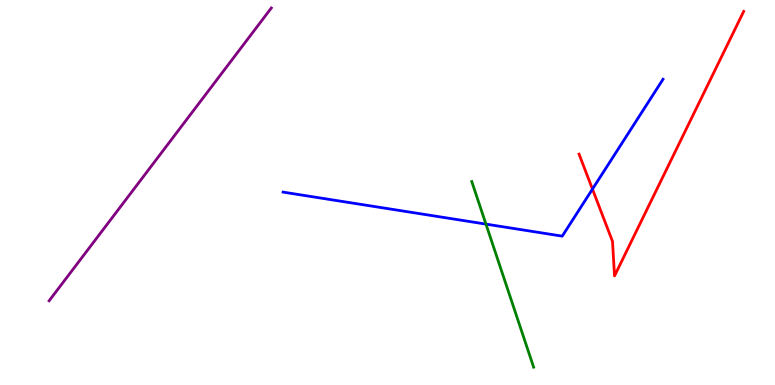[{'lines': ['blue', 'red'], 'intersections': [{'x': 7.64, 'y': 5.09}]}, {'lines': ['green', 'red'], 'intersections': []}, {'lines': ['purple', 'red'], 'intersections': []}, {'lines': ['blue', 'green'], 'intersections': [{'x': 6.27, 'y': 4.18}]}, {'lines': ['blue', 'purple'], 'intersections': []}, {'lines': ['green', 'purple'], 'intersections': []}]